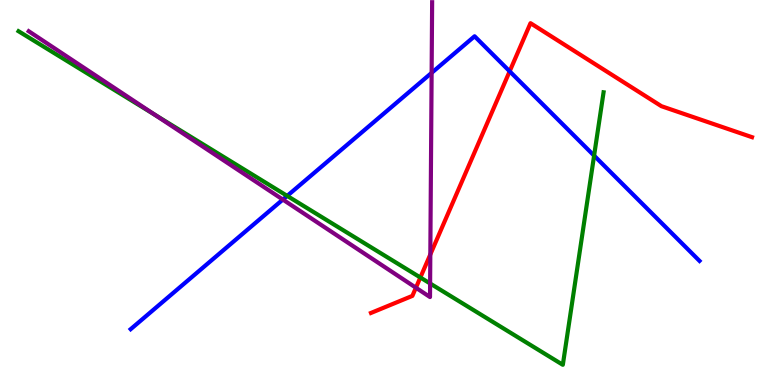[{'lines': ['blue', 'red'], 'intersections': [{'x': 6.58, 'y': 8.15}]}, {'lines': ['green', 'red'], 'intersections': [{'x': 5.42, 'y': 2.79}]}, {'lines': ['purple', 'red'], 'intersections': [{'x': 5.37, 'y': 2.53}, {'x': 5.55, 'y': 3.39}]}, {'lines': ['blue', 'green'], 'intersections': [{'x': 3.71, 'y': 4.91}, {'x': 7.67, 'y': 5.96}]}, {'lines': ['blue', 'purple'], 'intersections': [{'x': 3.65, 'y': 4.82}, {'x': 5.57, 'y': 8.11}]}, {'lines': ['green', 'purple'], 'intersections': [{'x': 2.0, 'y': 7.02}, {'x': 5.55, 'y': 2.64}]}]